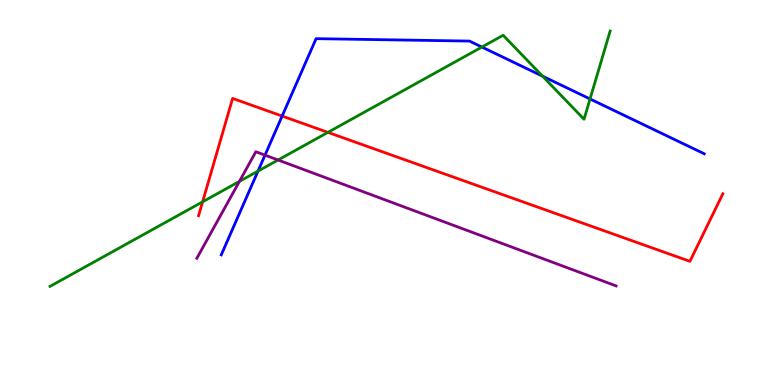[{'lines': ['blue', 'red'], 'intersections': [{'x': 3.64, 'y': 6.99}]}, {'lines': ['green', 'red'], 'intersections': [{'x': 2.61, 'y': 4.76}, {'x': 4.23, 'y': 6.56}]}, {'lines': ['purple', 'red'], 'intersections': []}, {'lines': ['blue', 'green'], 'intersections': [{'x': 3.33, 'y': 5.56}, {'x': 6.22, 'y': 8.78}, {'x': 7.0, 'y': 8.02}, {'x': 7.61, 'y': 7.43}]}, {'lines': ['blue', 'purple'], 'intersections': [{'x': 3.42, 'y': 5.97}]}, {'lines': ['green', 'purple'], 'intersections': [{'x': 3.09, 'y': 5.29}, {'x': 3.59, 'y': 5.84}]}]